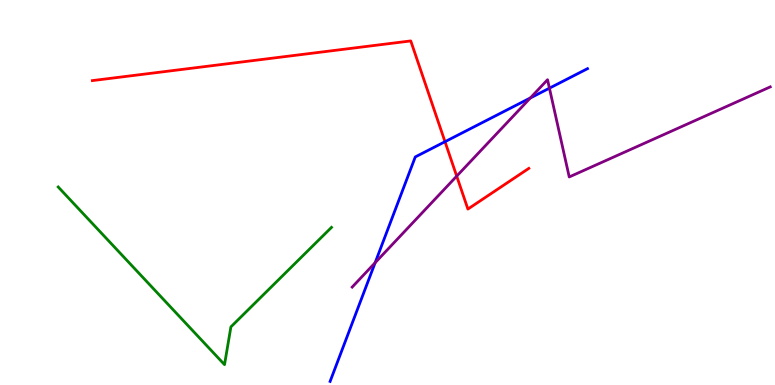[{'lines': ['blue', 'red'], 'intersections': [{'x': 5.74, 'y': 6.32}]}, {'lines': ['green', 'red'], 'intersections': []}, {'lines': ['purple', 'red'], 'intersections': [{'x': 5.89, 'y': 5.43}]}, {'lines': ['blue', 'green'], 'intersections': []}, {'lines': ['blue', 'purple'], 'intersections': [{'x': 4.84, 'y': 3.18}, {'x': 6.84, 'y': 7.46}, {'x': 7.09, 'y': 7.71}]}, {'lines': ['green', 'purple'], 'intersections': []}]